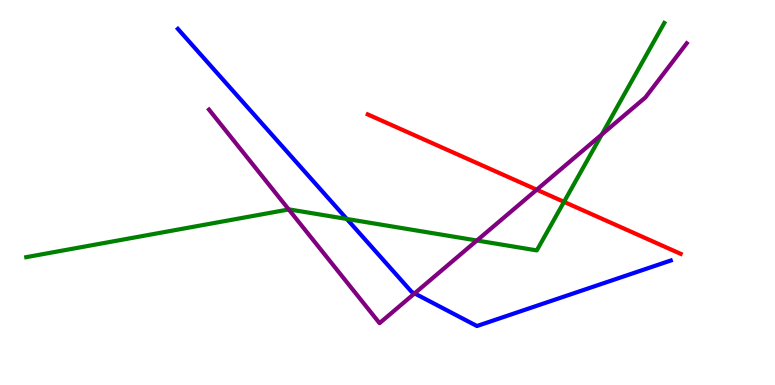[{'lines': ['blue', 'red'], 'intersections': []}, {'lines': ['green', 'red'], 'intersections': [{'x': 7.28, 'y': 4.76}]}, {'lines': ['purple', 'red'], 'intersections': [{'x': 6.93, 'y': 5.07}]}, {'lines': ['blue', 'green'], 'intersections': [{'x': 4.48, 'y': 4.31}]}, {'lines': ['blue', 'purple'], 'intersections': [{'x': 5.35, 'y': 2.38}]}, {'lines': ['green', 'purple'], 'intersections': [{'x': 3.73, 'y': 4.56}, {'x': 6.15, 'y': 3.75}, {'x': 7.76, 'y': 6.51}]}]